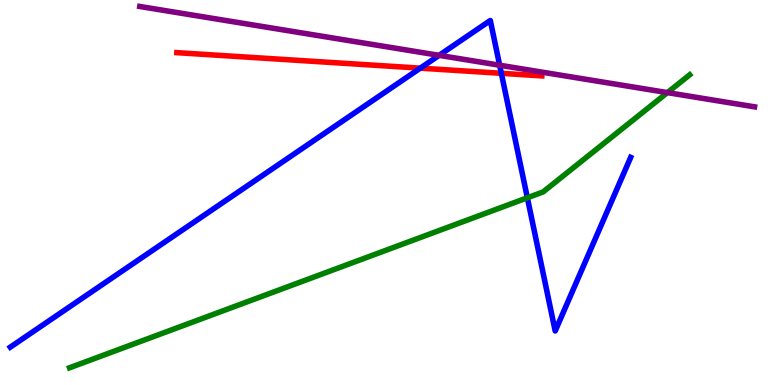[{'lines': ['blue', 'red'], 'intersections': [{'x': 5.42, 'y': 8.23}, {'x': 6.47, 'y': 8.1}]}, {'lines': ['green', 'red'], 'intersections': []}, {'lines': ['purple', 'red'], 'intersections': []}, {'lines': ['blue', 'green'], 'intersections': [{'x': 6.8, 'y': 4.86}]}, {'lines': ['blue', 'purple'], 'intersections': [{'x': 5.67, 'y': 8.56}, {'x': 6.45, 'y': 8.31}]}, {'lines': ['green', 'purple'], 'intersections': [{'x': 8.61, 'y': 7.59}]}]